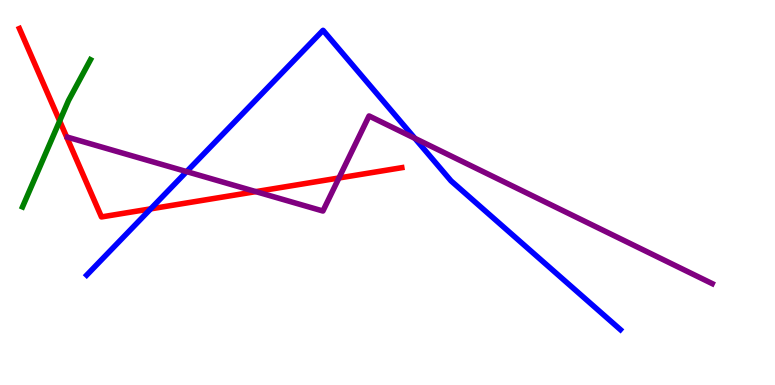[{'lines': ['blue', 'red'], 'intersections': [{'x': 1.94, 'y': 4.58}]}, {'lines': ['green', 'red'], 'intersections': [{'x': 0.77, 'y': 6.86}]}, {'lines': ['purple', 'red'], 'intersections': [{'x': 3.3, 'y': 5.02}, {'x': 4.37, 'y': 5.38}]}, {'lines': ['blue', 'green'], 'intersections': []}, {'lines': ['blue', 'purple'], 'intersections': [{'x': 2.41, 'y': 5.54}, {'x': 5.35, 'y': 6.41}]}, {'lines': ['green', 'purple'], 'intersections': []}]